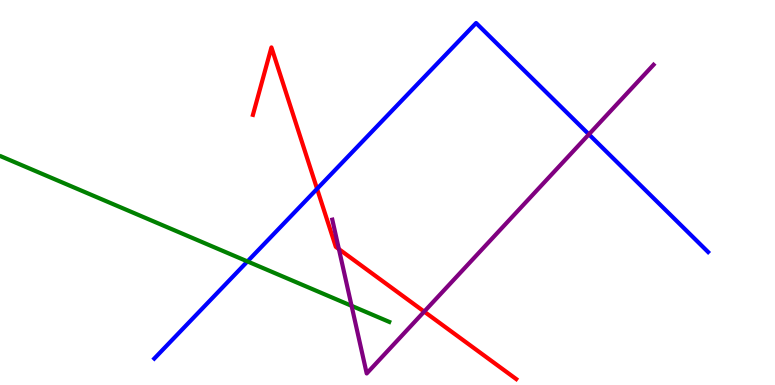[{'lines': ['blue', 'red'], 'intersections': [{'x': 4.09, 'y': 5.1}]}, {'lines': ['green', 'red'], 'intersections': []}, {'lines': ['purple', 'red'], 'intersections': [{'x': 4.37, 'y': 3.53}, {'x': 5.47, 'y': 1.91}]}, {'lines': ['blue', 'green'], 'intersections': [{'x': 3.19, 'y': 3.21}]}, {'lines': ['blue', 'purple'], 'intersections': [{'x': 7.6, 'y': 6.51}]}, {'lines': ['green', 'purple'], 'intersections': [{'x': 4.54, 'y': 2.06}]}]